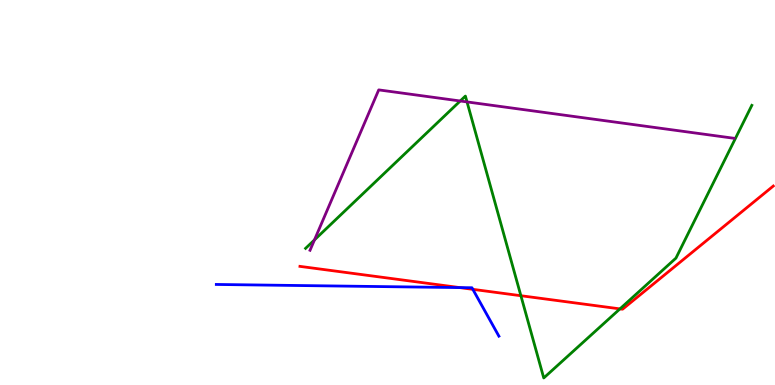[{'lines': ['blue', 'red'], 'intersections': [{'x': 5.93, 'y': 2.53}, {'x': 6.1, 'y': 2.48}]}, {'lines': ['green', 'red'], 'intersections': [{'x': 6.72, 'y': 2.32}, {'x': 8.0, 'y': 1.98}]}, {'lines': ['purple', 'red'], 'intersections': []}, {'lines': ['blue', 'green'], 'intersections': []}, {'lines': ['blue', 'purple'], 'intersections': []}, {'lines': ['green', 'purple'], 'intersections': [{'x': 4.06, 'y': 3.77}, {'x': 5.94, 'y': 7.38}, {'x': 6.03, 'y': 7.35}]}]